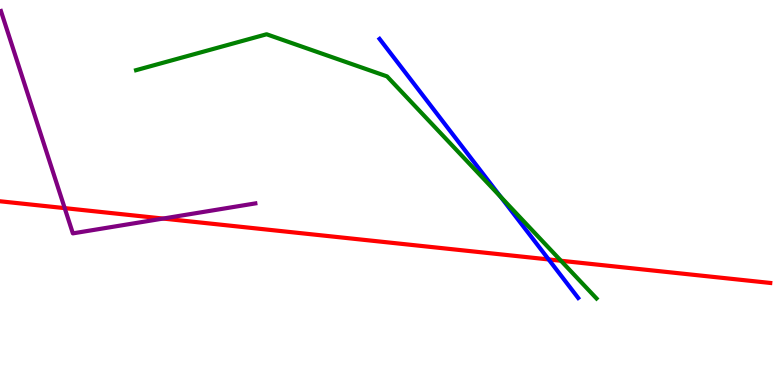[{'lines': ['blue', 'red'], 'intersections': [{'x': 7.08, 'y': 3.26}]}, {'lines': ['green', 'red'], 'intersections': [{'x': 7.24, 'y': 3.23}]}, {'lines': ['purple', 'red'], 'intersections': [{'x': 0.835, 'y': 4.59}, {'x': 2.1, 'y': 4.32}]}, {'lines': ['blue', 'green'], 'intersections': [{'x': 6.46, 'y': 4.89}]}, {'lines': ['blue', 'purple'], 'intersections': []}, {'lines': ['green', 'purple'], 'intersections': []}]